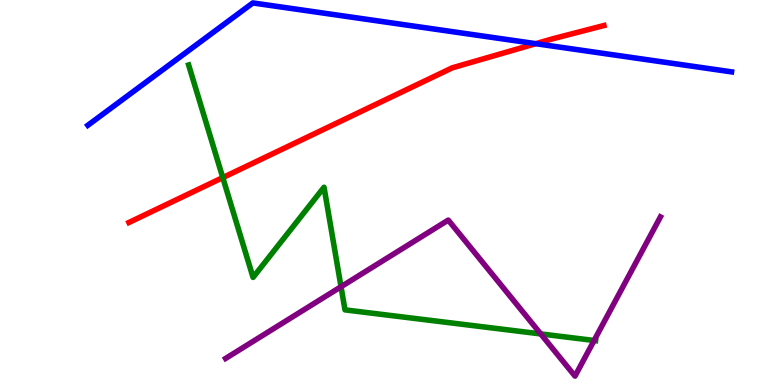[{'lines': ['blue', 'red'], 'intersections': [{'x': 6.91, 'y': 8.87}]}, {'lines': ['green', 'red'], 'intersections': [{'x': 2.87, 'y': 5.39}]}, {'lines': ['purple', 'red'], 'intersections': []}, {'lines': ['blue', 'green'], 'intersections': []}, {'lines': ['blue', 'purple'], 'intersections': []}, {'lines': ['green', 'purple'], 'intersections': [{'x': 4.4, 'y': 2.55}, {'x': 6.98, 'y': 1.33}, {'x': 7.67, 'y': 1.16}]}]